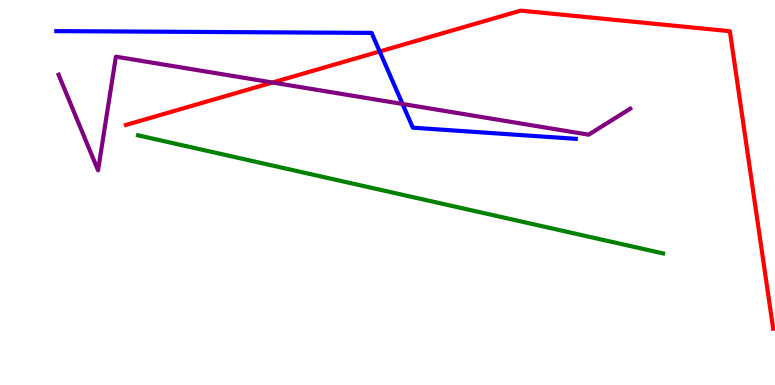[{'lines': ['blue', 'red'], 'intersections': [{'x': 4.9, 'y': 8.66}]}, {'lines': ['green', 'red'], 'intersections': []}, {'lines': ['purple', 'red'], 'intersections': [{'x': 3.52, 'y': 7.86}]}, {'lines': ['blue', 'green'], 'intersections': []}, {'lines': ['blue', 'purple'], 'intersections': [{'x': 5.19, 'y': 7.3}]}, {'lines': ['green', 'purple'], 'intersections': []}]